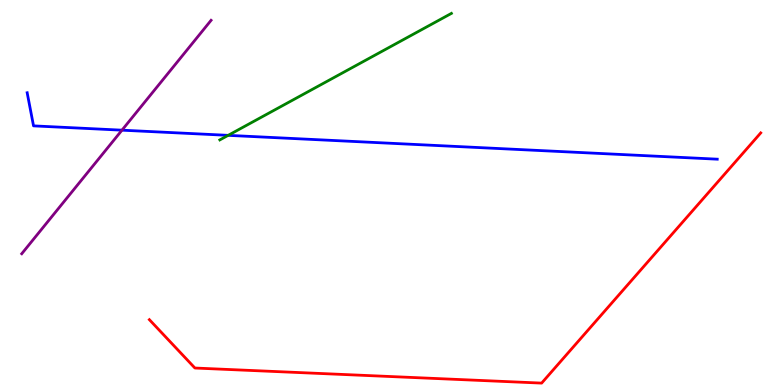[{'lines': ['blue', 'red'], 'intersections': []}, {'lines': ['green', 'red'], 'intersections': []}, {'lines': ['purple', 'red'], 'intersections': []}, {'lines': ['blue', 'green'], 'intersections': [{'x': 2.94, 'y': 6.48}]}, {'lines': ['blue', 'purple'], 'intersections': [{'x': 1.57, 'y': 6.62}]}, {'lines': ['green', 'purple'], 'intersections': []}]